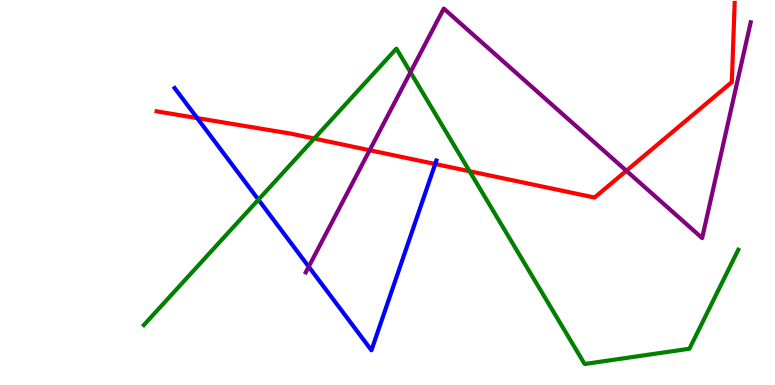[{'lines': ['blue', 'red'], 'intersections': [{'x': 2.54, 'y': 6.93}, {'x': 5.62, 'y': 5.74}]}, {'lines': ['green', 'red'], 'intersections': [{'x': 4.05, 'y': 6.4}, {'x': 6.06, 'y': 5.55}]}, {'lines': ['purple', 'red'], 'intersections': [{'x': 4.77, 'y': 6.1}, {'x': 8.08, 'y': 5.56}]}, {'lines': ['blue', 'green'], 'intersections': [{'x': 3.33, 'y': 4.81}]}, {'lines': ['blue', 'purple'], 'intersections': [{'x': 3.98, 'y': 3.07}]}, {'lines': ['green', 'purple'], 'intersections': [{'x': 5.3, 'y': 8.12}]}]